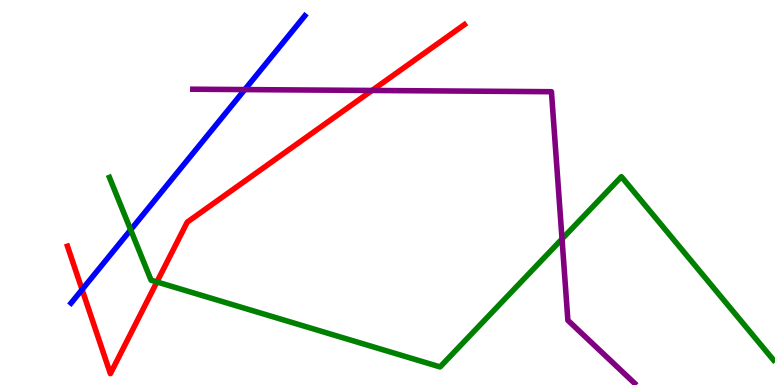[{'lines': ['blue', 'red'], 'intersections': [{'x': 1.06, 'y': 2.48}]}, {'lines': ['green', 'red'], 'intersections': [{'x': 2.02, 'y': 2.68}]}, {'lines': ['purple', 'red'], 'intersections': [{'x': 4.8, 'y': 7.65}]}, {'lines': ['blue', 'green'], 'intersections': [{'x': 1.69, 'y': 4.03}]}, {'lines': ['blue', 'purple'], 'intersections': [{'x': 3.16, 'y': 7.67}]}, {'lines': ['green', 'purple'], 'intersections': [{'x': 7.25, 'y': 3.79}]}]